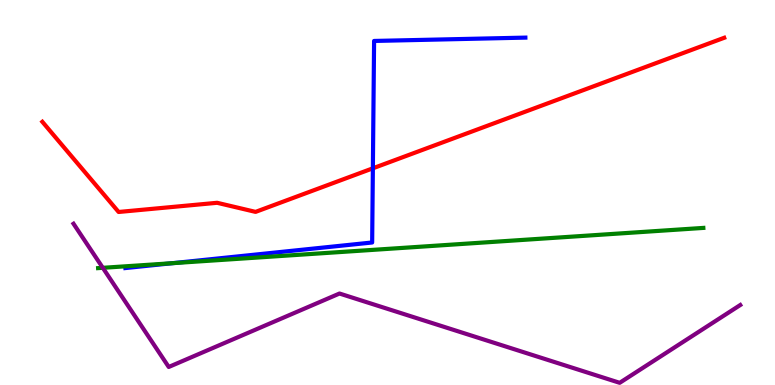[{'lines': ['blue', 'red'], 'intersections': [{'x': 4.81, 'y': 5.63}]}, {'lines': ['green', 'red'], 'intersections': []}, {'lines': ['purple', 'red'], 'intersections': []}, {'lines': ['blue', 'green'], 'intersections': [{'x': 2.22, 'y': 3.16}]}, {'lines': ['blue', 'purple'], 'intersections': []}, {'lines': ['green', 'purple'], 'intersections': [{'x': 1.33, 'y': 3.04}]}]